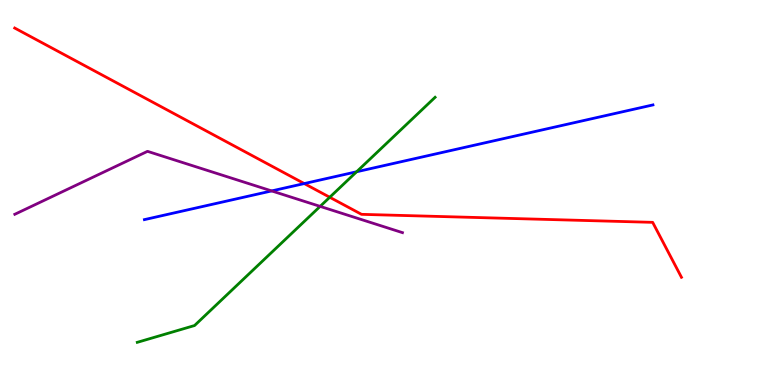[{'lines': ['blue', 'red'], 'intersections': [{'x': 3.93, 'y': 5.23}]}, {'lines': ['green', 'red'], 'intersections': [{'x': 4.25, 'y': 4.88}]}, {'lines': ['purple', 'red'], 'intersections': []}, {'lines': ['blue', 'green'], 'intersections': [{'x': 4.6, 'y': 5.54}]}, {'lines': ['blue', 'purple'], 'intersections': [{'x': 3.51, 'y': 5.04}]}, {'lines': ['green', 'purple'], 'intersections': [{'x': 4.13, 'y': 4.64}]}]